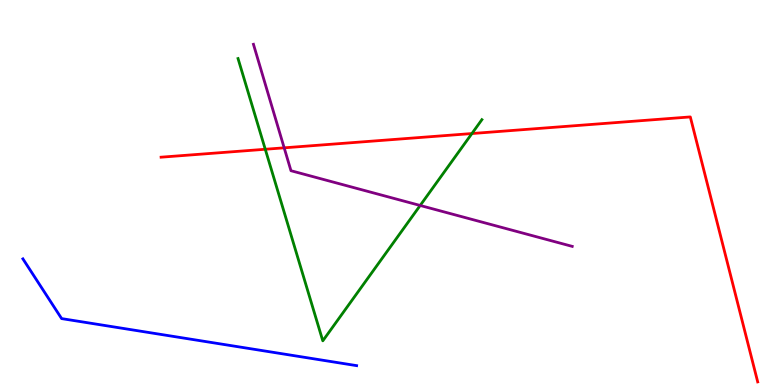[{'lines': ['blue', 'red'], 'intersections': []}, {'lines': ['green', 'red'], 'intersections': [{'x': 3.42, 'y': 6.12}, {'x': 6.09, 'y': 6.53}]}, {'lines': ['purple', 'red'], 'intersections': [{'x': 3.67, 'y': 6.16}]}, {'lines': ['blue', 'green'], 'intersections': []}, {'lines': ['blue', 'purple'], 'intersections': []}, {'lines': ['green', 'purple'], 'intersections': [{'x': 5.42, 'y': 4.66}]}]